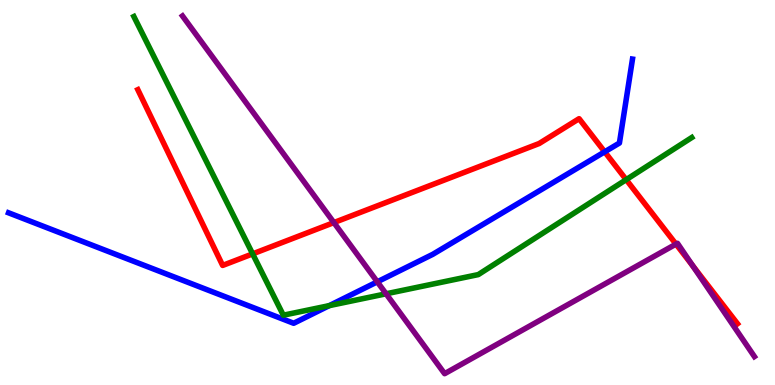[{'lines': ['blue', 'red'], 'intersections': [{'x': 7.8, 'y': 6.06}]}, {'lines': ['green', 'red'], 'intersections': [{'x': 3.26, 'y': 3.41}, {'x': 8.08, 'y': 5.33}]}, {'lines': ['purple', 'red'], 'intersections': [{'x': 4.31, 'y': 4.22}, {'x': 8.72, 'y': 3.66}, {'x': 8.94, 'y': 3.09}]}, {'lines': ['blue', 'green'], 'intersections': [{'x': 4.25, 'y': 2.06}]}, {'lines': ['blue', 'purple'], 'intersections': [{'x': 4.87, 'y': 2.68}]}, {'lines': ['green', 'purple'], 'intersections': [{'x': 4.98, 'y': 2.37}]}]